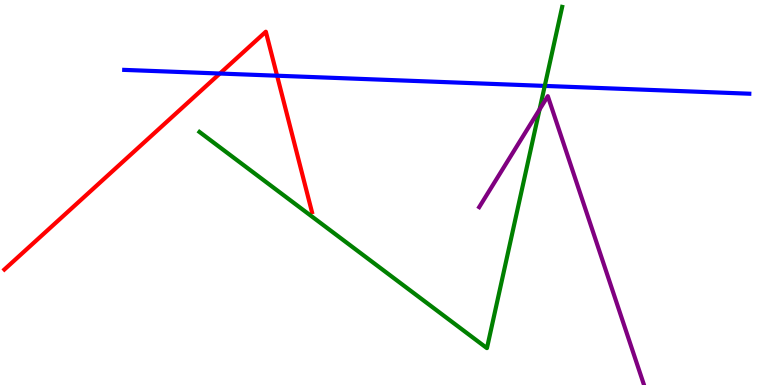[{'lines': ['blue', 'red'], 'intersections': [{'x': 2.84, 'y': 8.09}, {'x': 3.58, 'y': 8.03}]}, {'lines': ['green', 'red'], 'intersections': []}, {'lines': ['purple', 'red'], 'intersections': []}, {'lines': ['blue', 'green'], 'intersections': [{'x': 7.03, 'y': 7.77}]}, {'lines': ['blue', 'purple'], 'intersections': []}, {'lines': ['green', 'purple'], 'intersections': [{'x': 6.96, 'y': 7.16}]}]